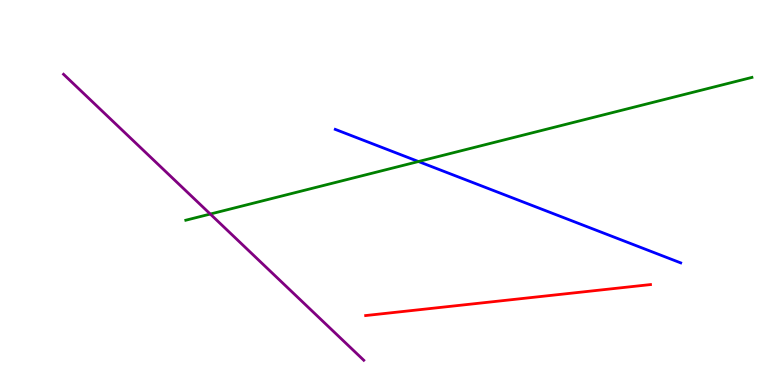[{'lines': ['blue', 'red'], 'intersections': []}, {'lines': ['green', 'red'], 'intersections': []}, {'lines': ['purple', 'red'], 'intersections': []}, {'lines': ['blue', 'green'], 'intersections': [{'x': 5.4, 'y': 5.8}]}, {'lines': ['blue', 'purple'], 'intersections': []}, {'lines': ['green', 'purple'], 'intersections': [{'x': 2.71, 'y': 4.44}]}]